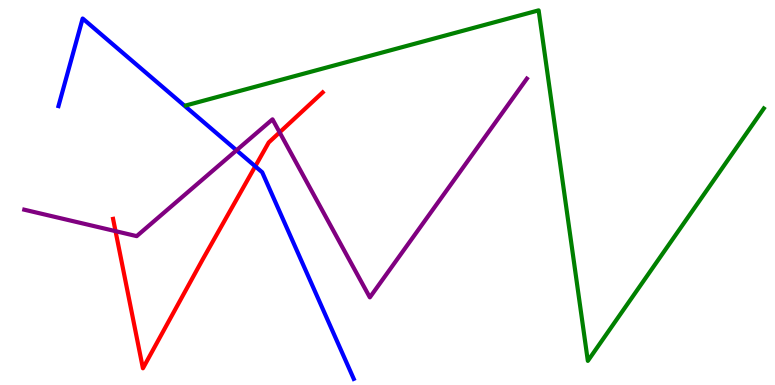[{'lines': ['blue', 'red'], 'intersections': [{'x': 3.29, 'y': 5.68}]}, {'lines': ['green', 'red'], 'intersections': []}, {'lines': ['purple', 'red'], 'intersections': [{'x': 1.49, 'y': 4.0}, {'x': 3.61, 'y': 6.56}]}, {'lines': ['blue', 'green'], 'intersections': []}, {'lines': ['blue', 'purple'], 'intersections': [{'x': 3.05, 'y': 6.1}]}, {'lines': ['green', 'purple'], 'intersections': []}]